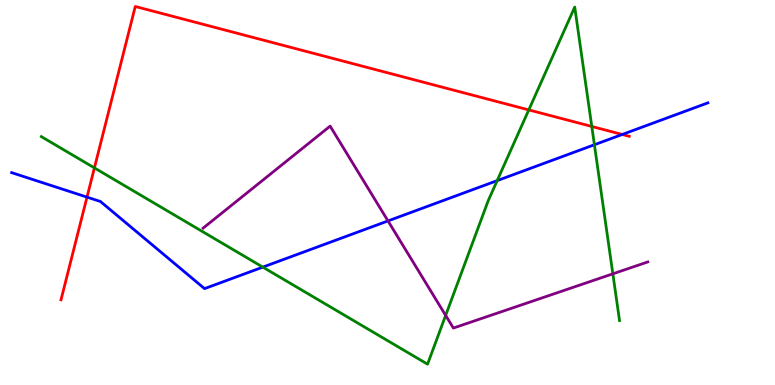[{'lines': ['blue', 'red'], 'intersections': [{'x': 1.12, 'y': 4.88}, {'x': 8.03, 'y': 6.51}]}, {'lines': ['green', 'red'], 'intersections': [{'x': 1.22, 'y': 5.64}, {'x': 6.82, 'y': 7.15}, {'x': 7.64, 'y': 6.72}]}, {'lines': ['purple', 'red'], 'intersections': []}, {'lines': ['blue', 'green'], 'intersections': [{'x': 3.39, 'y': 3.06}, {'x': 6.42, 'y': 5.31}, {'x': 7.67, 'y': 6.24}]}, {'lines': ['blue', 'purple'], 'intersections': [{'x': 5.01, 'y': 4.26}]}, {'lines': ['green', 'purple'], 'intersections': [{'x': 5.75, 'y': 1.81}, {'x': 7.91, 'y': 2.89}]}]